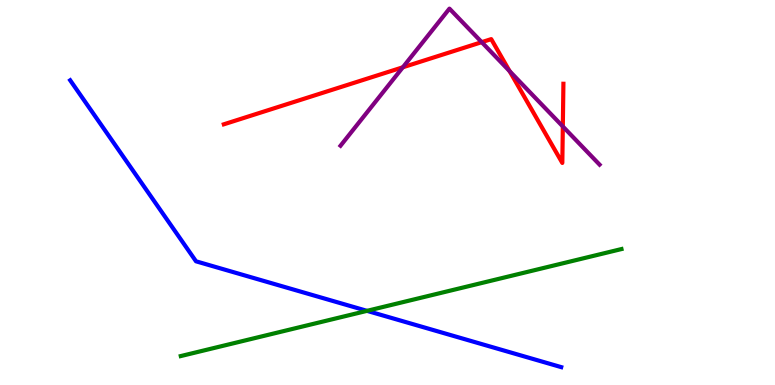[{'lines': ['blue', 'red'], 'intersections': []}, {'lines': ['green', 'red'], 'intersections': []}, {'lines': ['purple', 'red'], 'intersections': [{'x': 5.2, 'y': 8.25}, {'x': 6.22, 'y': 8.9}, {'x': 6.58, 'y': 8.15}, {'x': 7.26, 'y': 6.72}]}, {'lines': ['blue', 'green'], 'intersections': [{'x': 4.74, 'y': 1.93}]}, {'lines': ['blue', 'purple'], 'intersections': []}, {'lines': ['green', 'purple'], 'intersections': []}]